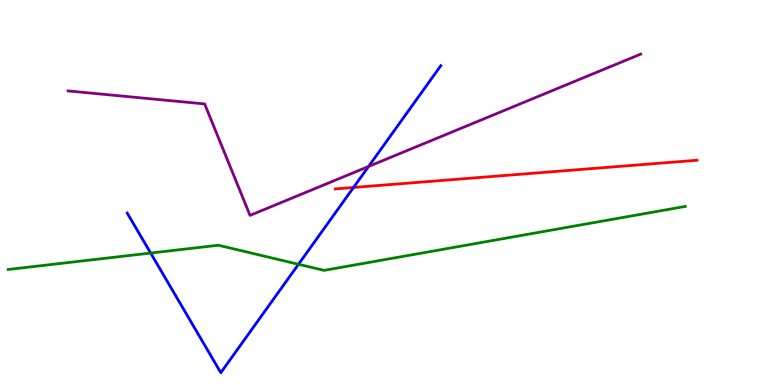[{'lines': ['blue', 'red'], 'intersections': [{'x': 4.56, 'y': 5.13}]}, {'lines': ['green', 'red'], 'intersections': []}, {'lines': ['purple', 'red'], 'intersections': []}, {'lines': ['blue', 'green'], 'intersections': [{'x': 1.94, 'y': 3.43}, {'x': 3.85, 'y': 3.14}]}, {'lines': ['blue', 'purple'], 'intersections': [{'x': 4.76, 'y': 5.68}]}, {'lines': ['green', 'purple'], 'intersections': []}]